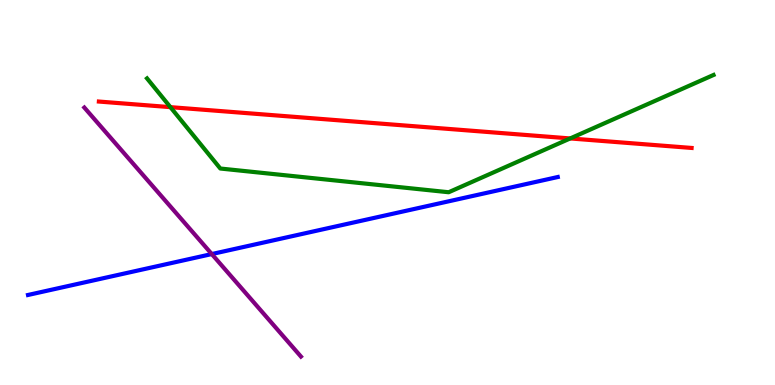[{'lines': ['blue', 'red'], 'intersections': []}, {'lines': ['green', 'red'], 'intersections': [{'x': 2.2, 'y': 7.22}, {'x': 7.36, 'y': 6.4}]}, {'lines': ['purple', 'red'], 'intersections': []}, {'lines': ['blue', 'green'], 'intersections': []}, {'lines': ['blue', 'purple'], 'intersections': [{'x': 2.73, 'y': 3.4}]}, {'lines': ['green', 'purple'], 'intersections': []}]